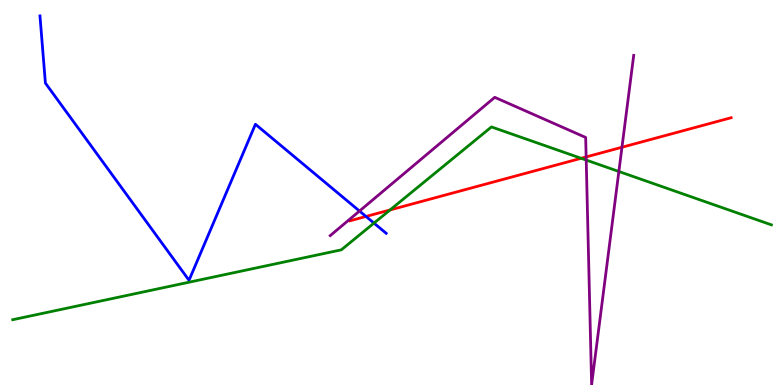[{'lines': ['blue', 'red'], 'intersections': [{'x': 4.72, 'y': 4.38}]}, {'lines': ['green', 'red'], 'intersections': [{'x': 5.03, 'y': 4.55}, {'x': 7.5, 'y': 5.89}]}, {'lines': ['purple', 'red'], 'intersections': [{'x': 7.56, 'y': 5.92}, {'x': 8.03, 'y': 6.18}]}, {'lines': ['blue', 'green'], 'intersections': [{'x': 4.83, 'y': 4.2}]}, {'lines': ['blue', 'purple'], 'intersections': [{'x': 4.64, 'y': 4.52}]}, {'lines': ['green', 'purple'], 'intersections': [{'x': 7.56, 'y': 5.84}, {'x': 7.99, 'y': 5.55}]}]